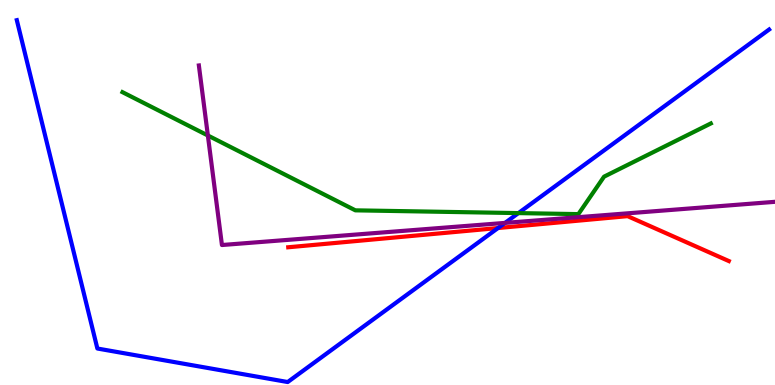[{'lines': ['blue', 'red'], 'intersections': [{'x': 6.43, 'y': 4.08}]}, {'lines': ['green', 'red'], 'intersections': []}, {'lines': ['purple', 'red'], 'intersections': []}, {'lines': ['blue', 'green'], 'intersections': [{'x': 6.69, 'y': 4.46}]}, {'lines': ['blue', 'purple'], 'intersections': [{'x': 6.52, 'y': 4.21}]}, {'lines': ['green', 'purple'], 'intersections': [{'x': 2.68, 'y': 6.48}]}]